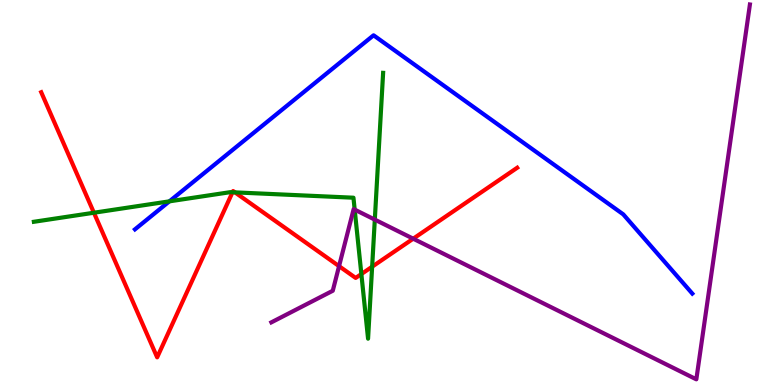[{'lines': ['blue', 'red'], 'intersections': []}, {'lines': ['green', 'red'], 'intersections': [{'x': 1.21, 'y': 4.47}, {'x': 3.0, 'y': 5.01}, {'x': 3.03, 'y': 5.0}, {'x': 4.66, 'y': 2.88}, {'x': 4.8, 'y': 3.07}]}, {'lines': ['purple', 'red'], 'intersections': [{'x': 4.37, 'y': 3.09}, {'x': 5.33, 'y': 3.8}]}, {'lines': ['blue', 'green'], 'intersections': [{'x': 2.19, 'y': 4.77}]}, {'lines': ['blue', 'purple'], 'intersections': []}, {'lines': ['green', 'purple'], 'intersections': [{'x': 4.58, 'y': 4.56}, {'x': 4.84, 'y': 4.3}]}]